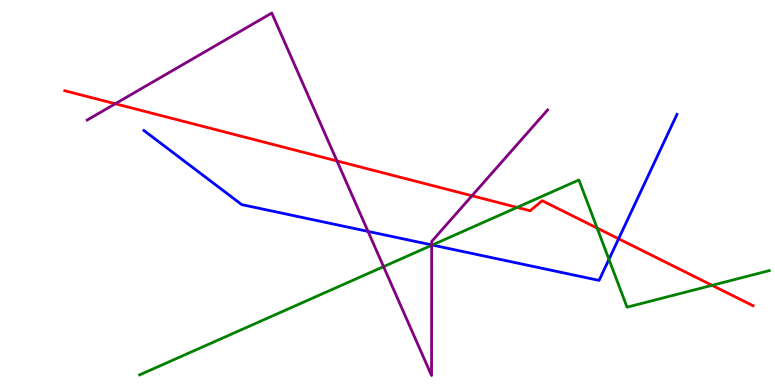[{'lines': ['blue', 'red'], 'intersections': [{'x': 7.98, 'y': 3.8}]}, {'lines': ['green', 'red'], 'intersections': [{'x': 6.67, 'y': 4.61}, {'x': 7.7, 'y': 4.08}, {'x': 9.19, 'y': 2.59}]}, {'lines': ['purple', 'red'], 'intersections': [{'x': 1.49, 'y': 7.3}, {'x': 4.35, 'y': 5.82}, {'x': 6.09, 'y': 4.92}]}, {'lines': ['blue', 'green'], 'intersections': [{'x': 5.58, 'y': 3.64}, {'x': 7.86, 'y': 3.26}]}, {'lines': ['blue', 'purple'], 'intersections': [{'x': 4.75, 'y': 3.99}, {'x': 5.57, 'y': 3.64}]}, {'lines': ['green', 'purple'], 'intersections': [{'x': 4.95, 'y': 3.07}, {'x': 5.57, 'y': 3.63}]}]